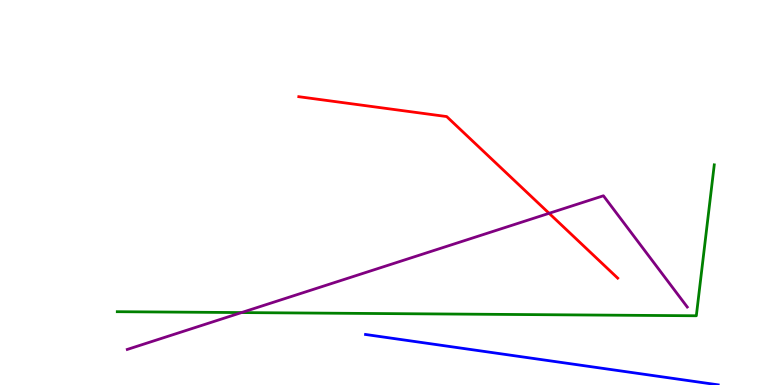[{'lines': ['blue', 'red'], 'intersections': []}, {'lines': ['green', 'red'], 'intersections': []}, {'lines': ['purple', 'red'], 'intersections': [{'x': 7.09, 'y': 4.46}]}, {'lines': ['blue', 'green'], 'intersections': []}, {'lines': ['blue', 'purple'], 'intersections': []}, {'lines': ['green', 'purple'], 'intersections': [{'x': 3.12, 'y': 1.88}]}]